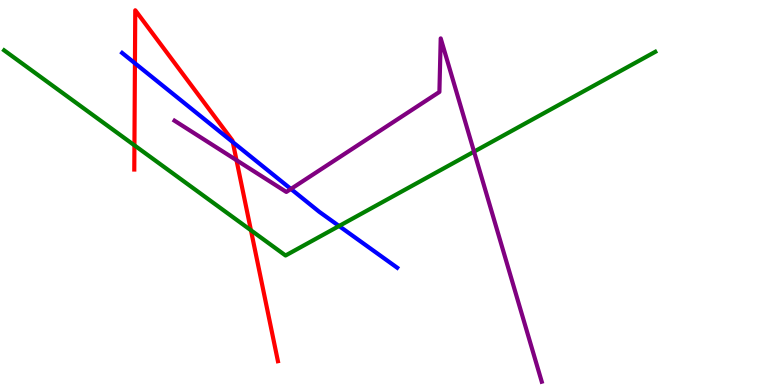[{'lines': ['blue', 'red'], 'intersections': [{'x': 1.74, 'y': 8.36}, {'x': 3.0, 'y': 6.31}]}, {'lines': ['green', 'red'], 'intersections': [{'x': 1.73, 'y': 6.23}, {'x': 3.24, 'y': 4.02}]}, {'lines': ['purple', 'red'], 'intersections': [{'x': 3.05, 'y': 5.84}]}, {'lines': ['blue', 'green'], 'intersections': [{'x': 4.38, 'y': 4.13}]}, {'lines': ['blue', 'purple'], 'intersections': [{'x': 3.75, 'y': 5.09}]}, {'lines': ['green', 'purple'], 'intersections': [{'x': 6.12, 'y': 6.06}]}]